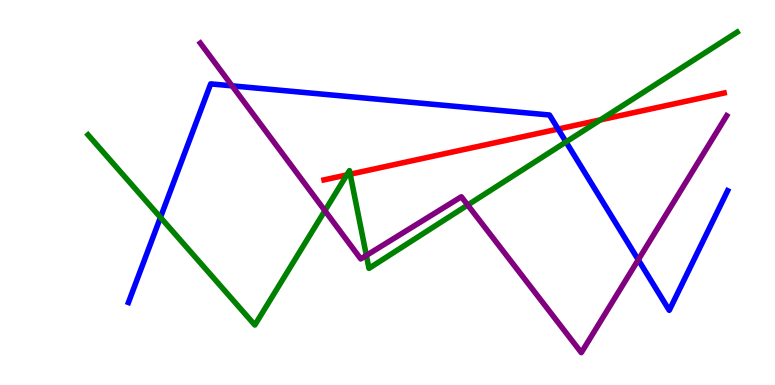[{'lines': ['blue', 'red'], 'intersections': [{'x': 7.2, 'y': 6.65}]}, {'lines': ['green', 'red'], 'intersections': [{'x': 4.48, 'y': 5.46}, {'x': 4.52, 'y': 5.48}, {'x': 7.75, 'y': 6.89}]}, {'lines': ['purple', 'red'], 'intersections': []}, {'lines': ['blue', 'green'], 'intersections': [{'x': 2.07, 'y': 4.35}, {'x': 7.3, 'y': 6.31}]}, {'lines': ['blue', 'purple'], 'intersections': [{'x': 2.99, 'y': 7.77}, {'x': 8.24, 'y': 3.25}]}, {'lines': ['green', 'purple'], 'intersections': [{'x': 4.19, 'y': 4.53}, {'x': 4.73, 'y': 3.37}, {'x': 6.03, 'y': 4.67}]}]